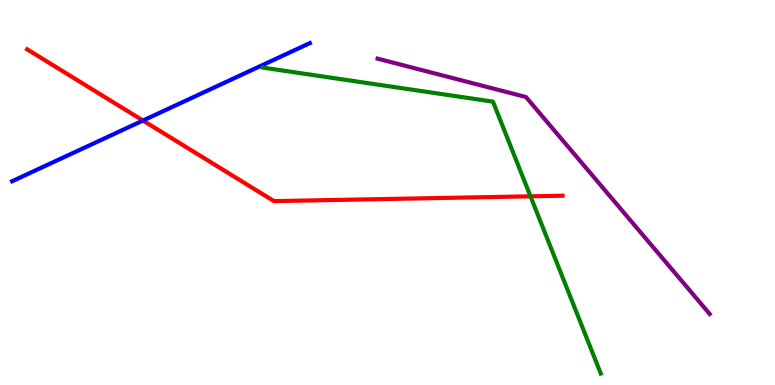[{'lines': ['blue', 'red'], 'intersections': [{'x': 1.84, 'y': 6.87}]}, {'lines': ['green', 'red'], 'intersections': [{'x': 6.85, 'y': 4.9}]}, {'lines': ['purple', 'red'], 'intersections': []}, {'lines': ['blue', 'green'], 'intersections': []}, {'lines': ['blue', 'purple'], 'intersections': []}, {'lines': ['green', 'purple'], 'intersections': []}]